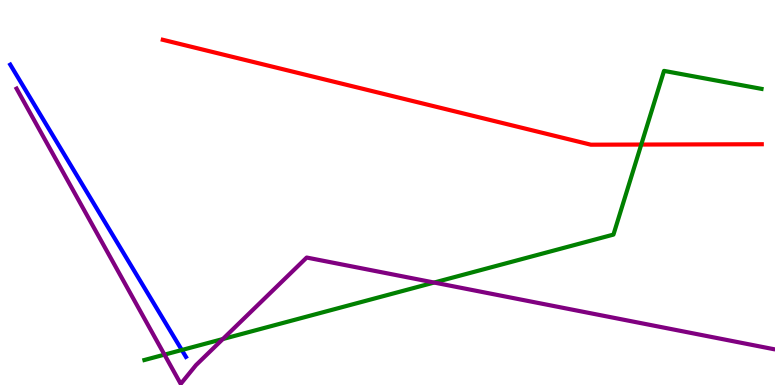[{'lines': ['blue', 'red'], 'intersections': []}, {'lines': ['green', 'red'], 'intersections': [{'x': 8.27, 'y': 6.25}]}, {'lines': ['purple', 'red'], 'intersections': []}, {'lines': ['blue', 'green'], 'intersections': [{'x': 2.35, 'y': 0.909}]}, {'lines': ['blue', 'purple'], 'intersections': []}, {'lines': ['green', 'purple'], 'intersections': [{'x': 2.12, 'y': 0.788}, {'x': 2.88, 'y': 1.19}, {'x': 5.6, 'y': 2.66}]}]